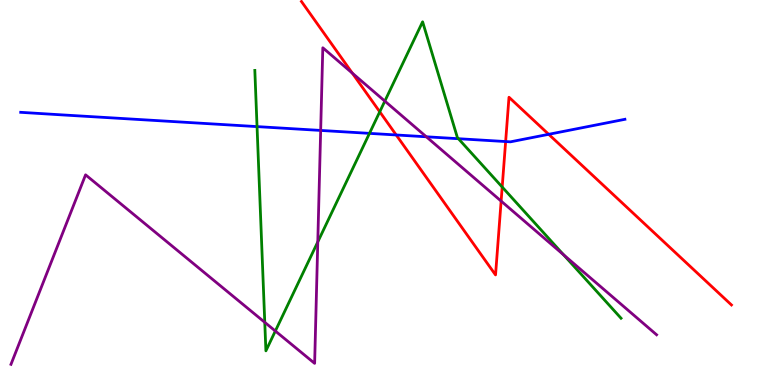[{'lines': ['blue', 'red'], 'intersections': [{'x': 5.11, 'y': 6.49}, {'x': 6.52, 'y': 6.32}, {'x': 7.08, 'y': 6.51}]}, {'lines': ['green', 'red'], 'intersections': [{'x': 4.9, 'y': 7.1}, {'x': 6.48, 'y': 5.14}]}, {'lines': ['purple', 'red'], 'intersections': [{'x': 4.55, 'y': 8.1}, {'x': 6.47, 'y': 4.78}]}, {'lines': ['blue', 'green'], 'intersections': [{'x': 3.32, 'y': 6.71}, {'x': 4.77, 'y': 6.54}, {'x': 5.92, 'y': 6.4}]}, {'lines': ['blue', 'purple'], 'intersections': [{'x': 4.14, 'y': 6.61}, {'x': 5.5, 'y': 6.45}]}, {'lines': ['green', 'purple'], 'intersections': [{'x': 3.42, 'y': 1.63}, {'x': 3.55, 'y': 1.4}, {'x': 4.1, 'y': 3.72}, {'x': 4.97, 'y': 7.37}, {'x': 7.27, 'y': 3.38}]}]